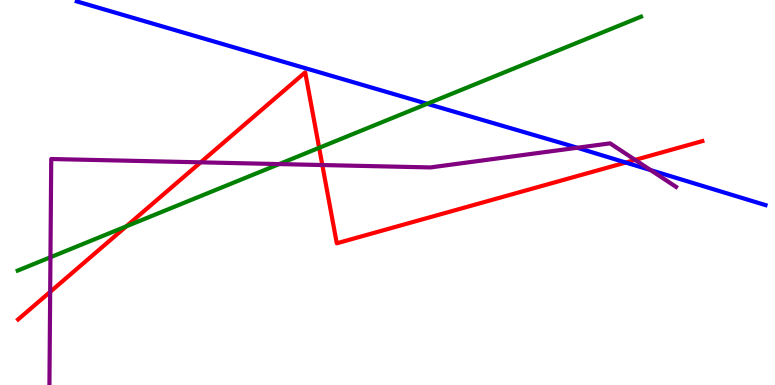[{'lines': ['blue', 'red'], 'intersections': [{'x': 8.07, 'y': 5.78}]}, {'lines': ['green', 'red'], 'intersections': [{'x': 1.63, 'y': 4.12}, {'x': 4.12, 'y': 6.16}]}, {'lines': ['purple', 'red'], 'intersections': [{'x': 0.647, 'y': 2.42}, {'x': 2.59, 'y': 5.78}, {'x': 4.16, 'y': 5.71}, {'x': 8.2, 'y': 5.85}]}, {'lines': ['blue', 'green'], 'intersections': [{'x': 5.51, 'y': 7.3}]}, {'lines': ['blue', 'purple'], 'intersections': [{'x': 7.45, 'y': 6.16}, {'x': 8.4, 'y': 5.58}]}, {'lines': ['green', 'purple'], 'intersections': [{'x': 0.651, 'y': 3.32}, {'x': 3.6, 'y': 5.74}]}]